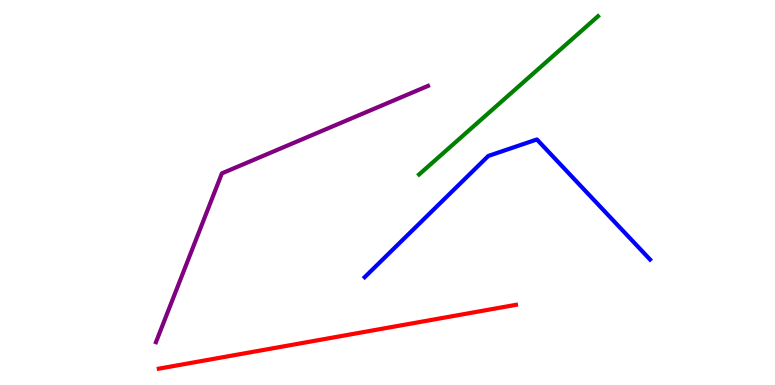[{'lines': ['blue', 'red'], 'intersections': []}, {'lines': ['green', 'red'], 'intersections': []}, {'lines': ['purple', 'red'], 'intersections': []}, {'lines': ['blue', 'green'], 'intersections': []}, {'lines': ['blue', 'purple'], 'intersections': []}, {'lines': ['green', 'purple'], 'intersections': []}]